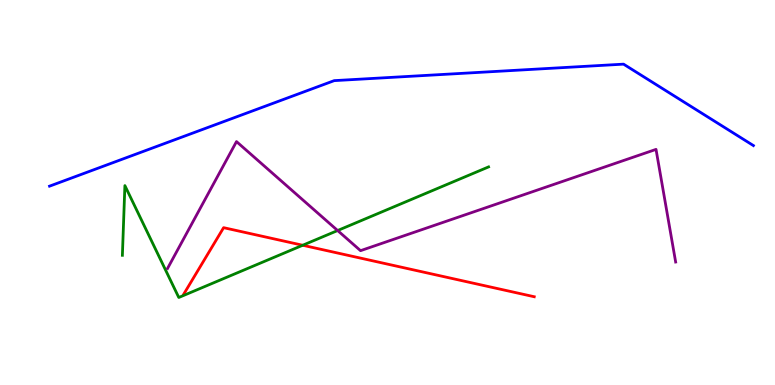[{'lines': ['blue', 'red'], 'intersections': []}, {'lines': ['green', 'red'], 'intersections': [{'x': 3.91, 'y': 3.63}]}, {'lines': ['purple', 'red'], 'intersections': []}, {'lines': ['blue', 'green'], 'intersections': []}, {'lines': ['blue', 'purple'], 'intersections': []}, {'lines': ['green', 'purple'], 'intersections': [{'x': 4.36, 'y': 4.01}]}]